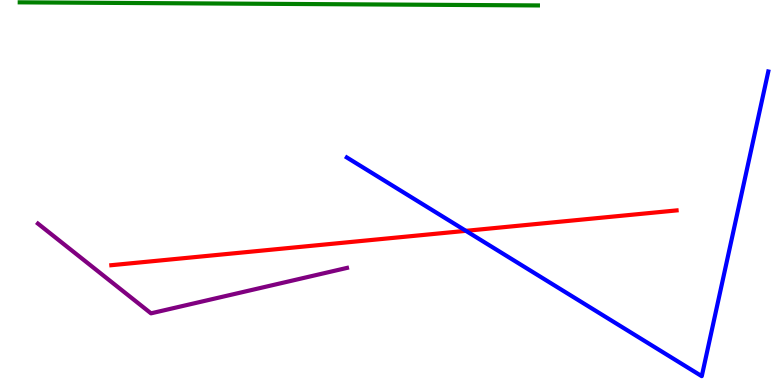[{'lines': ['blue', 'red'], 'intersections': [{'x': 6.01, 'y': 4.0}]}, {'lines': ['green', 'red'], 'intersections': []}, {'lines': ['purple', 'red'], 'intersections': []}, {'lines': ['blue', 'green'], 'intersections': []}, {'lines': ['blue', 'purple'], 'intersections': []}, {'lines': ['green', 'purple'], 'intersections': []}]